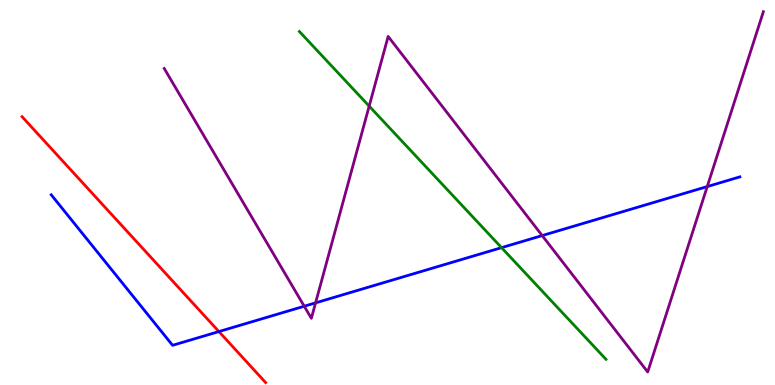[{'lines': ['blue', 'red'], 'intersections': [{'x': 2.82, 'y': 1.39}]}, {'lines': ['green', 'red'], 'intersections': []}, {'lines': ['purple', 'red'], 'intersections': []}, {'lines': ['blue', 'green'], 'intersections': [{'x': 6.47, 'y': 3.57}]}, {'lines': ['blue', 'purple'], 'intersections': [{'x': 3.93, 'y': 2.05}, {'x': 4.07, 'y': 2.13}, {'x': 7.0, 'y': 3.88}, {'x': 9.13, 'y': 5.15}]}, {'lines': ['green', 'purple'], 'intersections': [{'x': 4.76, 'y': 7.24}]}]